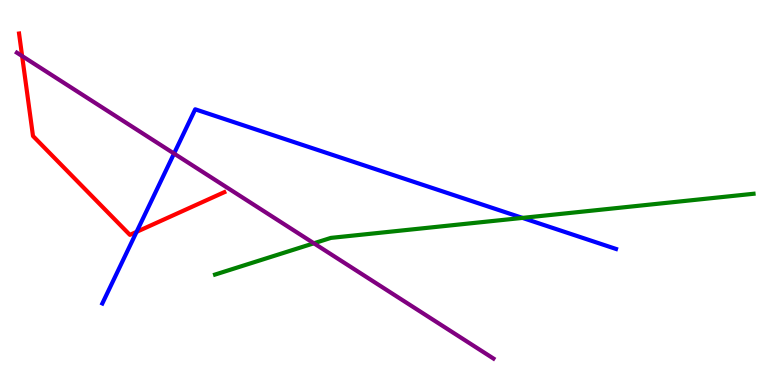[{'lines': ['blue', 'red'], 'intersections': [{'x': 1.76, 'y': 3.98}]}, {'lines': ['green', 'red'], 'intersections': []}, {'lines': ['purple', 'red'], 'intersections': [{'x': 0.285, 'y': 8.54}]}, {'lines': ['blue', 'green'], 'intersections': [{'x': 6.74, 'y': 4.34}]}, {'lines': ['blue', 'purple'], 'intersections': [{'x': 2.25, 'y': 6.01}]}, {'lines': ['green', 'purple'], 'intersections': [{'x': 4.05, 'y': 3.68}]}]